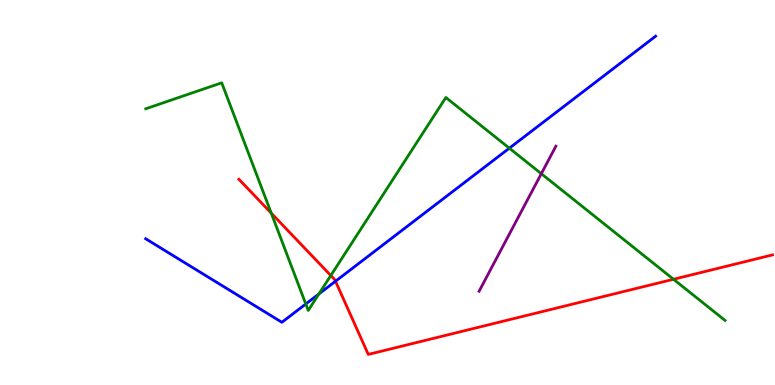[{'lines': ['blue', 'red'], 'intersections': [{'x': 4.33, 'y': 2.69}]}, {'lines': ['green', 'red'], 'intersections': [{'x': 3.5, 'y': 4.46}, {'x': 4.27, 'y': 2.84}, {'x': 8.69, 'y': 2.75}]}, {'lines': ['purple', 'red'], 'intersections': []}, {'lines': ['blue', 'green'], 'intersections': [{'x': 3.95, 'y': 2.1}, {'x': 4.11, 'y': 2.36}, {'x': 6.57, 'y': 6.15}]}, {'lines': ['blue', 'purple'], 'intersections': []}, {'lines': ['green', 'purple'], 'intersections': [{'x': 6.98, 'y': 5.49}]}]